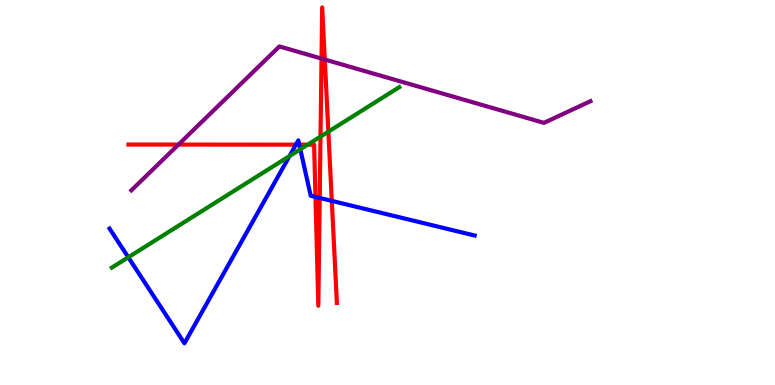[{'lines': ['blue', 'red'], 'intersections': [{'x': 3.82, 'y': 6.24}, {'x': 3.86, 'y': 6.24}, {'x': 4.07, 'y': 4.89}, {'x': 4.13, 'y': 4.86}, {'x': 4.28, 'y': 4.78}]}, {'lines': ['green', 'red'], 'intersections': [{'x': 3.97, 'y': 6.24}, {'x': 4.14, 'y': 6.45}, {'x': 4.24, 'y': 6.58}]}, {'lines': ['purple', 'red'], 'intersections': [{'x': 2.3, 'y': 6.24}, {'x': 4.15, 'y': 8.48}, {'x': 4.19, 'y': 8.45}]}, {'lines': ['blue', 'green'], 'intersections': [{'x': 1.66, 'y': 3.32}, {'x': 3.74, 'y': 5.95}, {'x': 3.88, 'y': 6.12}]}, {'lines': ['blue', 'purple'], 'intersections': []}, {'lines': ['green', 'purple'], 'intersections': []}]